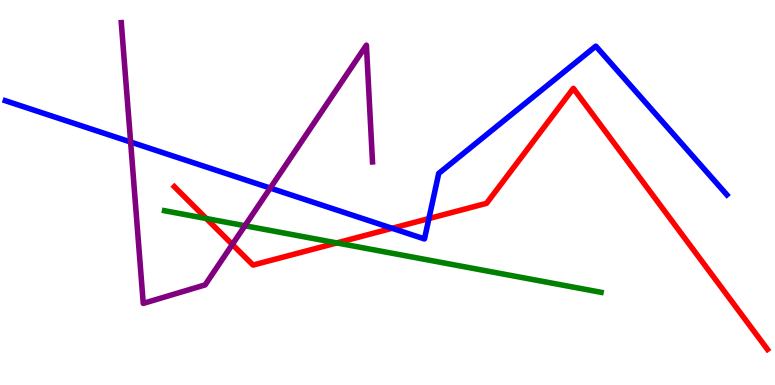[{'lines': ['blue', 'red'], 'intersections': [{'x': 5.06, 'y': 4.07}, {'x': 5.53, 'y': 4.32}]}, {'lines': ['green', 'red'], 'intersections': [{'x': 2.66, 'y': 4.32}, {'x': 4.35, 'y': 3.69}]}, {'lines': ['purple', 'red'], 'intersections': [{'x': 3.0, 'y': 3.65}]}, {'lines': ['blue', 'green'], 'intersections': []}, {'lines': ['blue', 'purple'], 'intersections': [{'x': 1.69, 'y': 6.31}, {'x': 3.49, 'y': 5.11}]}, {'lines': ['green', 'purple'], 'intersections': [{'x': 3.16, 'y': 4.14}]}]